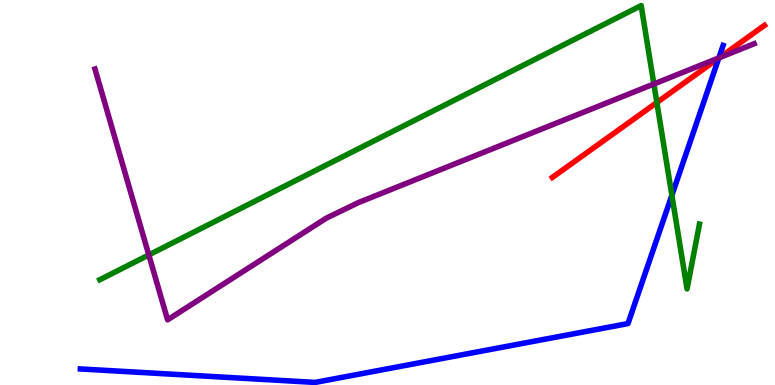[{'lines': ['blue', 'red'], 'intersections': [{'x': 9.27, 'y': 8.49}]}, {'lines': ['green', 'red'], 'intersections': [{'x': 8.48, 'y': 7.34}]}, {'lines': ['purple', 'red'], 'intersections': [{'x': 9.28, 'y': 8.5}]}, {'lines': ['blue', 'green'], 'intersections': [{'x': 8.67, 'y': 4.93}]}, {'lines': ['blue', 'purple'], 'intersections': [{'x': 9.28, 'y': 8.5}]}, {'lines': ['green', 'purple'], 'intersections': [{'x': 1.92, 'y': 3.38}, {'x': 8.44, 'y': 7.82}]}]